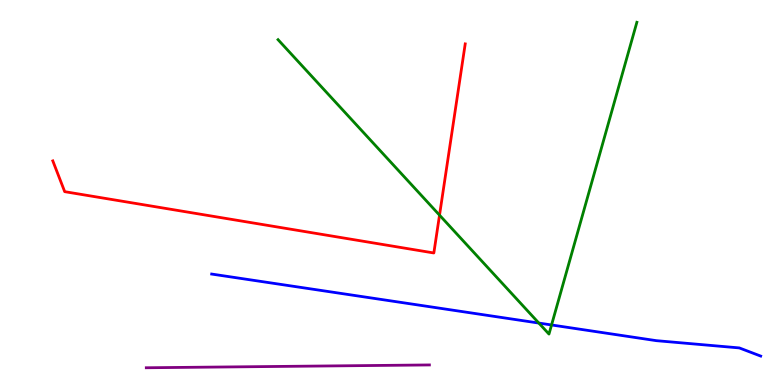[{'lines': ['blue', 'red'], 'intersections': []}, {'lines': ['green', 'red'], 'intersections': [{'x': 5.67, 'y': 4.41}]}, {'lines': ['purple', 'red'], 'intersections': []}, {'lines': ['blue', 'green'], 'intersections': [{'x': 6.95, 'y': 1.61}, {'x': 7.12, 'y': 1.56}]}, {'lines': ['blue', 'purple'], 'intersections': []}, {'lines': ['green', 'purple'], 'intersections': []}]